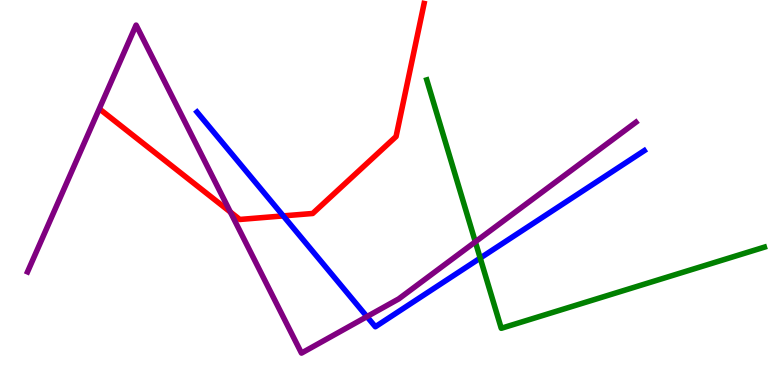[{'lines': ['blue', 'red'], 'intersections': [{'x': 3.66, 'y': 4.39}]}, {'lines': ['green', 'red'], 'intersections': []}, {'lines': ['purple', 'red'], 'intersections': [{'x': 2.97, 'y': 4.49}]}, {'lines': ['blue', 'green'], 'intersections': [{'x': 6.2, 'y': 3.3}]}, {'lines': ['blue', 'purple'], 'intersections': [{'x': 4.73, 'y': 1.78}]}, {'lines': ['green', 'purple'], 'intersections': [{'x': 6.13, 'y': 3.72}]}]